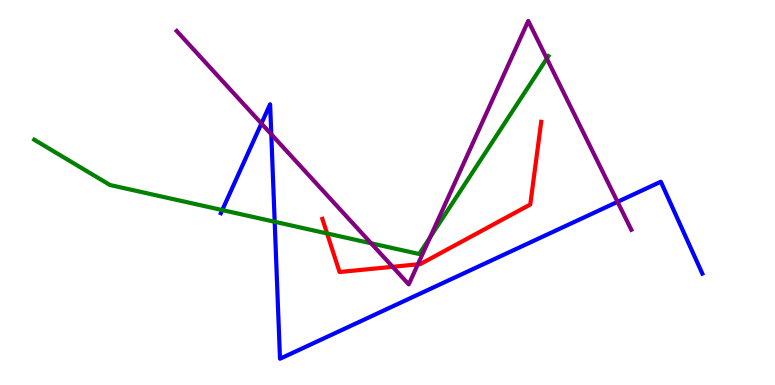[{'lines': ['blue', 'red'], 'intersections': []}, {'lines': ['green', 'red'], 'intersections': [{'x': 4.22, 'y': 3.94}]}, {'lines': ['purple', 'red'], 'intersections': [{'x': 5.07, 'y': 3.07}, {'x': 5.39, 'y': 3.13}]}, {'lines': ['blue', 'green'], 'intersections': [{'x': 2.87, 'y': 4.54}, {'x': 3.54, 'y': 4.24}]}, {'lines': ['blue', 'purple'], 'intersections': [{'x': 3.37, 'y': 6.79}, {'x': 3.5, 'y': 6.51}, {'x': 7.97, 'y': 4.76}]}, {'lines': ['green', 'purple'], 'intersections': [{'x': 4.79, 'y': 3.68}, {'x': 5.55, 'y': 3.83}, {'x': 7.06, 'y': 8.48}]}]